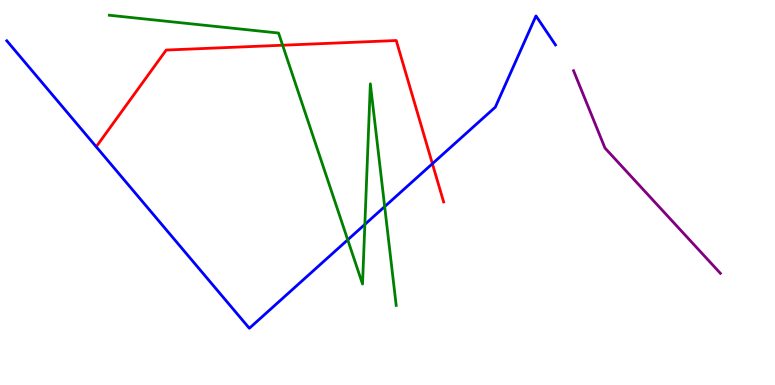[{'lines': ['blue', 'red'], 'intersections': [{'x': 5.58, 'y': 5.75}]}, {'lines': ['green', 'red'], 'intersections': [{'x': 3.65, 'y': 8.83}]}, {'lines': ['purple', 'red'], 'intersections': []}, {'lines': ['blue', 'green'], 'intersections': [{'x': 4.49, 'y': 3.77}, {'x': 4.71, 'y': 4.17}, {'x': 4.96, 'y': 4.63}]}, {'lines': ['blue', 'purple'], 'intersections': []}, {'lines': ['green', 'purple'], 'intersections': []}]